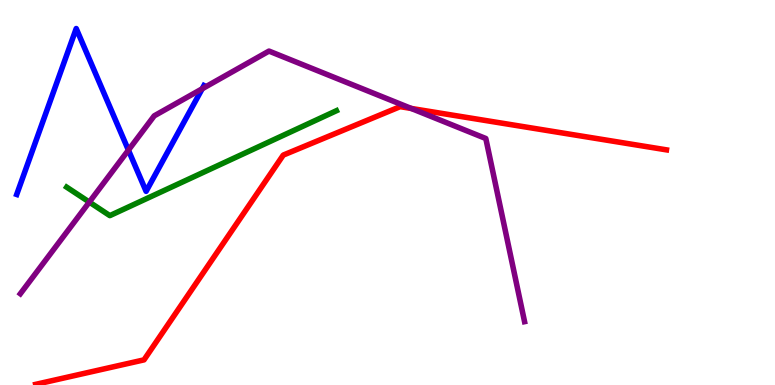[{'lines': ['blue', 'red'], 'intersections': []}, {'lines': ['green', 'red'], 'intersections': []}, {'lines': ['purple', 'red'], 'intersections': [{'x': 5.31, 'y': 7.18}]}, {'lines': ['blue', 'green'], 'intersections': []}, {'lines': ['blue', 'purple'], 'intersections': [{'x': 1.66, 'y': 6.1}, {'x': 2.61, 'y': 7.69}]}, {'lines': ['green', 'purple'], 'intersections': [{'x': 1.15, 'y': 4.75}]}]